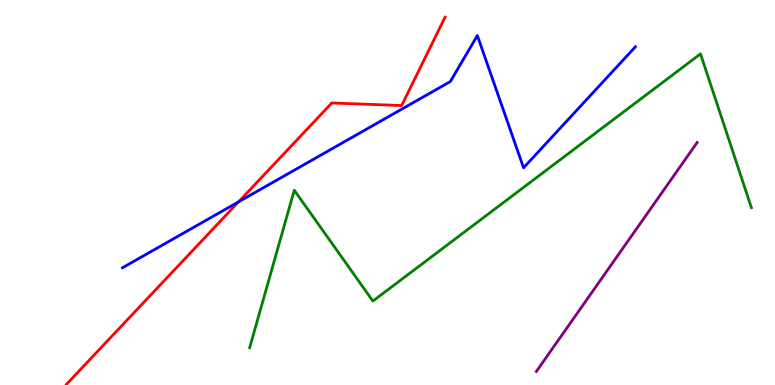[{'lines': ['blue', 'red'], 'intersections': [{'x': 3.08, 'y': 4.76}]}, {'lines': ['green', 'red'], 'intersections': []}, {'lines': ['purple', 'red'], 'intersections': []}, {'lines': ['blue', 'green'], 'intersections': []}, {'lines': ['blue', 'purple'], 'intersections': []}, {'lines': ['green', 'purple'], 'intersections': []}]